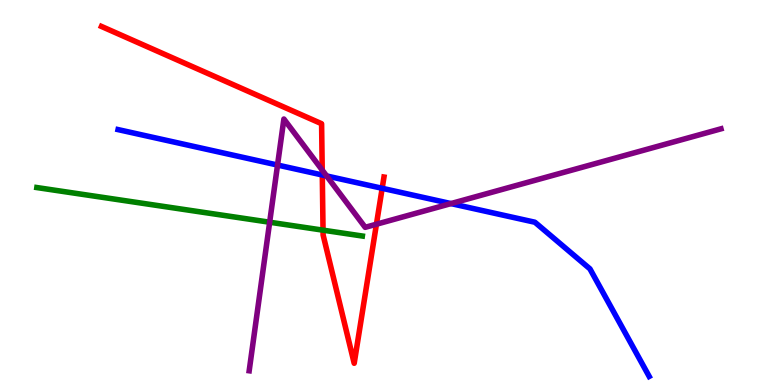[{'lines': ['blue', 'red'], 'intersections': [{'x': 4.16, 'y': 5.45}, {'x': 4.93, 'y': 5.11}]}, {'lines': ['green', 'red'], 'intersections': [{'x': 4.17, 'y': 4.02}]}, {'lines': ['purple', 'red'], 'intersections': [{'x': 4.16, 'y': 5.58}, {'x': 4.86, 'y': 4.18}]}, {'lines': ['blue', 'green'], 'intersections': []}, {'lines': ['blue', 'purple'], 'intersections': [{'x': 3.58, 'y': 5.71}, {'x': 4.21, 'y': 5.43}, {'x': 5.82, 'y': 4.71}]}, {'lines': ['green', 'purple'], 'intersections': [{'x': 3.48, 'y': 4.23}]}]